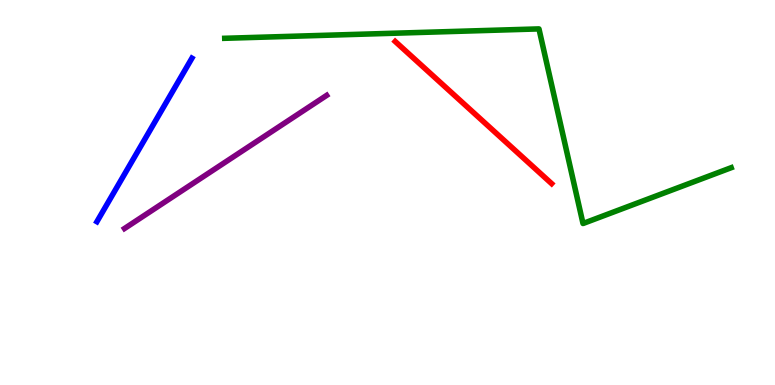[{'lines': ['blue', 'red'], 'intersections': []}, {'lines': ['green', 'red'], 'intersections': []}, {'lines': ['purple', 'red'], 'intersections': []}, {'lines': ['blue', 'green'], 'intersections': []}, {'lines': ['blue', 'purple'], 'intersections': []}, {'lines': ['green', 'purple'], 'intersections': []}]